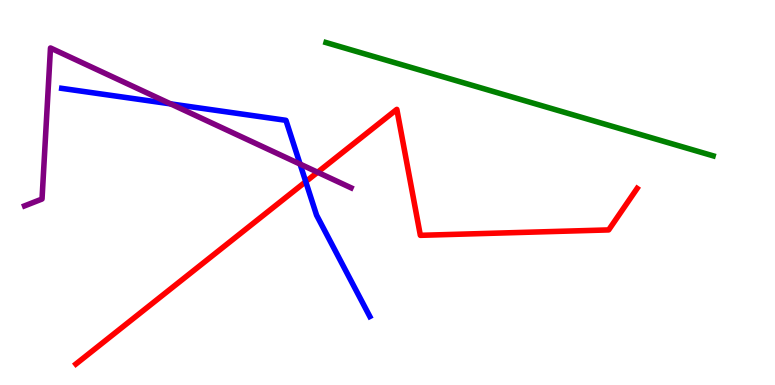[{'lines': ['blue', 'red'], 'intersections': [{'x': 3.95, 'y': 5.28}]}, {'lines': ['green', 'red'], 'intersections': []}, {'lines': ['purple', 'red'], 'intersections': [{'x': 4.1, 'y': 5.53}]}, {'lines': ['blue', 'green'], 'intersections': []}, {'lines': ['blue', 'purple'], 'intersections': [{'x': 2.2, 'y': 7.3}, {'x': 3.87, 'y': 5.74}]}, {'lines': ['green', 'purple'], 'intersections': []}]